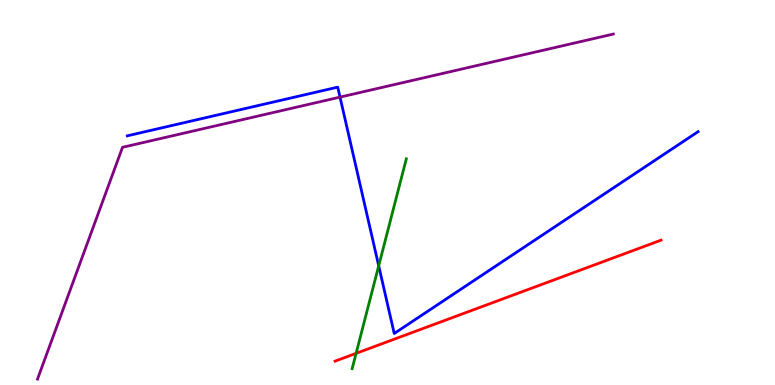[{'lines': ['blue', 'red'], 'intersections': []}, {'lines': ['green', 'red'], 'intersections': [{'x': 4.59, 'y': 0.822}]}, {'lines': ['purple', 'red'], 'intersections': []}, {'lines': ['blue', 'green'], 'intersections': [{'x': 4.89, 'y': 3.1}]}, {'lines': ['blue', 'purple'], 'intersections': [{'x': 4.39, 'y': 7.48}]}, {'lines': ['green', 'purple'], 'intersections': []}]